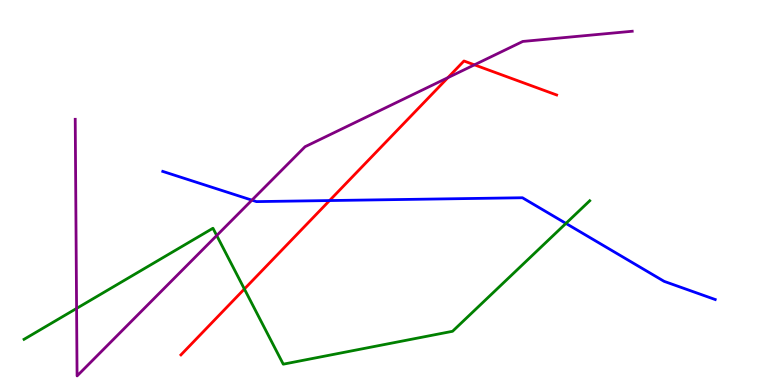[{'lines': ['blue', 'red'], 'intersections': [{'x': 4.25, 'y': 4.79}]}, {'lines': ['green', 'red'], 'intersections': [{'x': 3.15, 'y': 2.49}]}, {'lines': ['purple', 'red'], 'intersections': [{'x': 5.78, 'y': 7.98}, {'x': 6.12, 'y': 8.32}]}, {'lines': ['blue', 'green'], 'intersections': [{'x': 7.3, 'y': 4.2}]}, {'lines': ['blue', 'purple'], 'intersections': [{'x': 3.25, 'y': 4.8}]}, {'lines': ['green', 'purple'], 'intersections': [{'x': 0.988, 'y': 1.99}, {'x': 2.8, 'y': 3.88}]}]